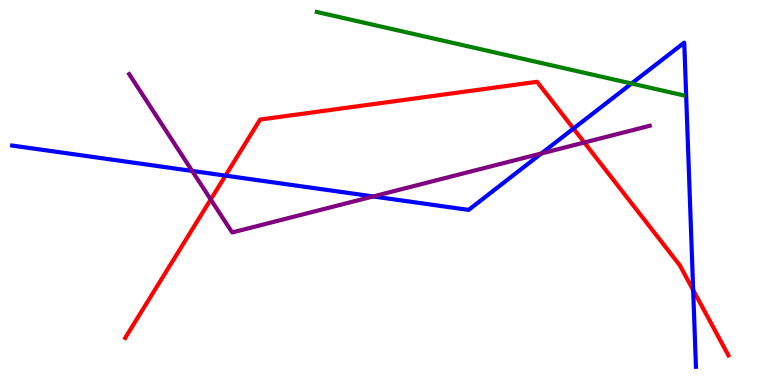[{'lines': ['blue', 'red'], 'intersections': [{'x': 2.91, 'y': 5.44}, {'x': 7.4, 'y': 6.66}, {'x': 8.94, 'y': 2.47}]}, {'lines': ['green', 'red'], 'intersections': []}, {'lines': ['purple', 'red'], 'intersections': [{'x': 2.72, 'y': 4.82}, {'x': 7.54, 'y': 6.3}]}, {'lines': ['blue', 'green'], 'intersections': [{'x': 8.15, 'y': 7.83}]}, {'lines': ['blue', 'purple'], 'intersections': [{'x': 2.48, 'y': 5.56}, {'x': 4.81, 'y': 4.9}, {'x': 6.99, 'y': 6.01}]}, {'lines': ['green', 'purple'], 'intersections': []}]